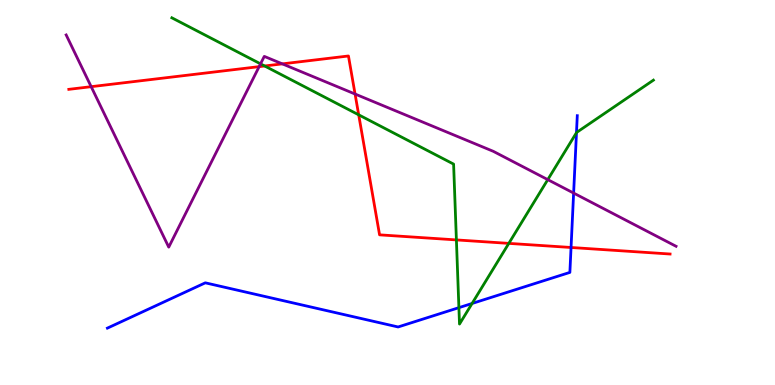[{'lines': ['blue', 'red'], 'intersections': [{'x': 7.37, 'y': 3.57}]}, {'lines': ['green', 'red'], 'intersections': [{'x': 3.41, 'y': 8.29}, {'x': 4.63, 'y': 7.02}, {'x': 5.89, 'y': 3.77}, {'x': 6.57, 'y': 3.68}]}, {'lines': ['purple', 'red'], 'intersections': [{'x': 1.18, 'y': 7.75}, {'x': 3.34, 'y': 8.27}, {'x': 3.64, 'y': 8.34}, {'x': 4.58, 'y': 7.56}]}, {'lines': ['blue', 'green'], 'intersections': [{'x': 5.92, 'y': 2.01}, {'x': 6.09, 'y': 2.12}, {'x': 7.44, 'y': 6.55}]}, {'lines': ['blue', 'purple'], 'intersections': [{'x': 7.4, 'y': 4.99}]}, {'lines': ['green', 'purple'], 'intersections': [{'x': 3.36, 'y': 8.34}, {'x': 7.07, 'y': 5.33}]}]